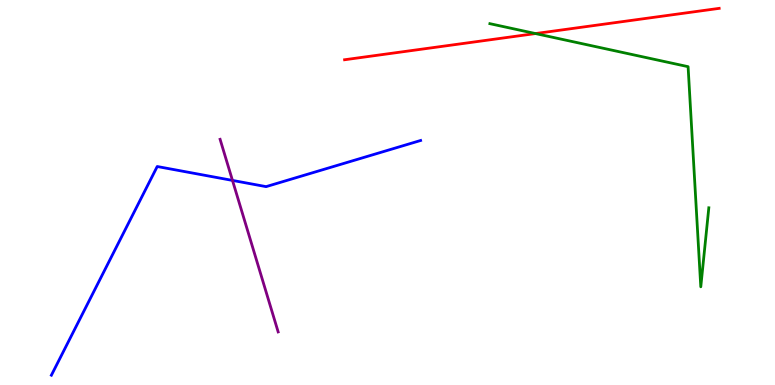[{'lines': ['blue', 'red'], 'intersections': []}, {'lines': ['green', 'red'], 'intersections': [{'x': 6.91, 'y': 9.13}]}, {'lines': ['purple', 'red'], 'intersections': []}, {'lines': ['blue', 'green'], 'intersections': []}, {'lines': ['blue', 'purple'], 'intersections': [{'x': 3.0, 'y': 5.31}]}, {'lines': ['green', 'purple'], 'intersections': []}]